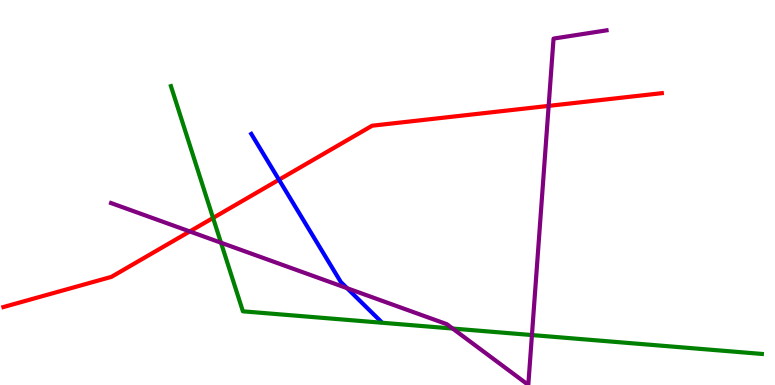[{'lines': ['blue', 'red'], 'intersections': [{'x': 3.6, 'y': 5.33}]}, {'lines': ['green', 'red'], 'intersections': [{'x': 2.75, 'y': 4.34}]}, {'lines': ['purple', 'red'], 'intersections': [{'x': 2.45, 'y': 3.99}, {'x': 7.08, 'y': 7.25}]}, {'lines': ['blue', 'green'], 'intersections': []}, {'lines': ['blue', 'purple'], 'intersections': [{'x': 4.48, 'y': 2.51}]}, {'lines': ['green', 'purple'], 'intersections': [{'x': 2.85, 'y': 3.7}, {'x': 5.84, 'y': 1.47}, {'x': 6.86, 'y': 1.3}]}]